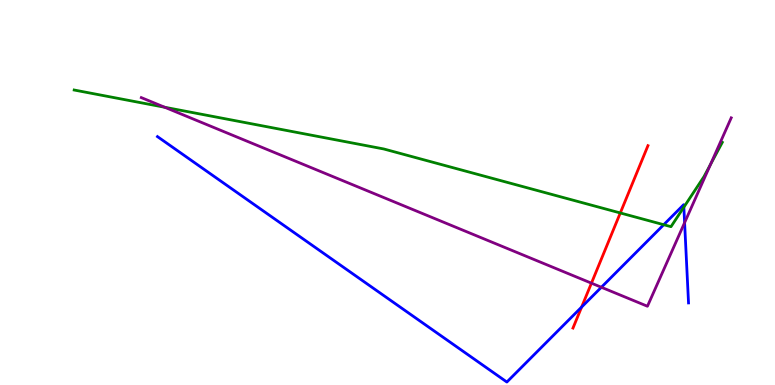[{'lines': ['blue', 'red'], 'intersections': [{'x': 7.5, 'y': 2.02}]}, {'lines': ['green', 'red'], 'intersections': [{'x': 8.0, 'y': 4.47}]}, {'lines': ['purple', 'red'], 'intersections': [{'x': 7.63, 'y': 2.65}]}, {'lines': ['blue', 'green'], 'intersections': [{'x': 8.56, 'y': 4.16}, {'x': 8.82, 'y': 4.62}]}, {'lines': ['blue', 'purple'], 'intersections': [{'x': 7.76, 'y': 2.54}, {'x': 8.83, 'y': 4.22}]}, {'lines': ['green', 'purple'], 'intersections': [{'x': 2.13, 'y': 7.21}, {'x': 9.17, 'y': 5.73}]}]